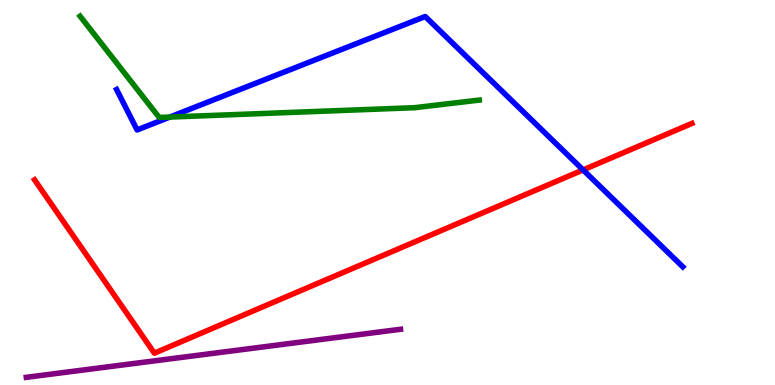[{'lines': ['blue', 'red'], 'intersections': [{'x': 7.52, 'y': 5.59}]}, {'lines': ['green', 'red'], 'intersections': []}, {'lines': ['purple', 'red'], 'intersections': []}, {'lines': ['blue', 'green'], 'intersections': [{'x': 2.19, 'y': 6.96}]}, {'lines': ['blue', 'purple'], 'intersections': []}, {'lines': ['green', 'purple'], 'intersections': []}]